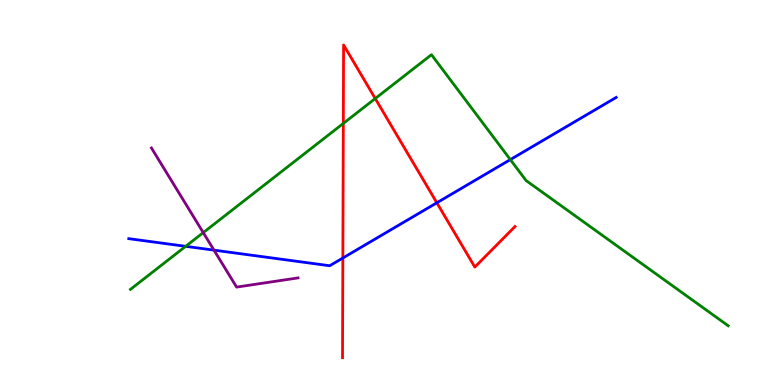[{'lines': ['blue', 'red'], 'intersections': [{'x': 4.42, 'y': 3.3}, {'x': 5.64, 'y': 4.73}]}, {'lines': ['green', 'red'], 'intersections': [{'x': 4.43, 'y': 6.79}, {'x': 4.84, 'y': 7.44}]}, {'lines': ['purple', 'red'], 'intersections': []}, {'lines': ['blue', 'green'], 'intersections': [{'x': 2.4, 'y': 3.6}, {'x': 6.58, 'y': 5.85}]}, {'lines': ['blue', 'purple'], 'intersections': [{'x': 2.76, 'y': 3.5}]}, {'lines': ['green', 'purple'], 'intersections': [{'x': 2.62, 'y': 3.96}]}]